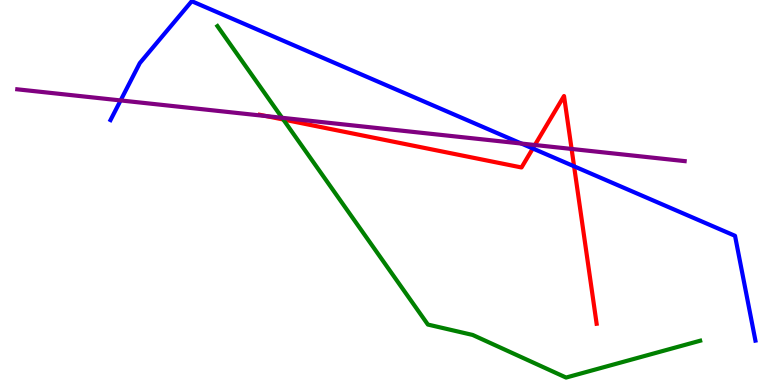[{'lines': ['blue', 'red'], 'intersections': [{'x': 6.87, 'y': 6.14}, {'x': 7.41, 'y': 5.68}]}, {'lines': ['green', 'red'], 'intersections': [{'x': 3.66, 'y': 6.9}]}, {'lines': ['purple', 'red'], 'intersections': [{'x': 3.44, 'y': 6.98}, {'x': 6.9, 'y': 6.23}, {'x': 7.38, 'y': 6.13}]}, {'lines': ['blue', 'green'], 'intersections': []}, {'lines': ['blue', 'purple'], 'intersections': [{'x': 1.56, 'y': 7.39}, {'x': 6.73, 'y': 6.27}]}, {'lines': ['green', 'purple'], 'intersections': [{'x': 3.64, 'y': 6.94}]}]